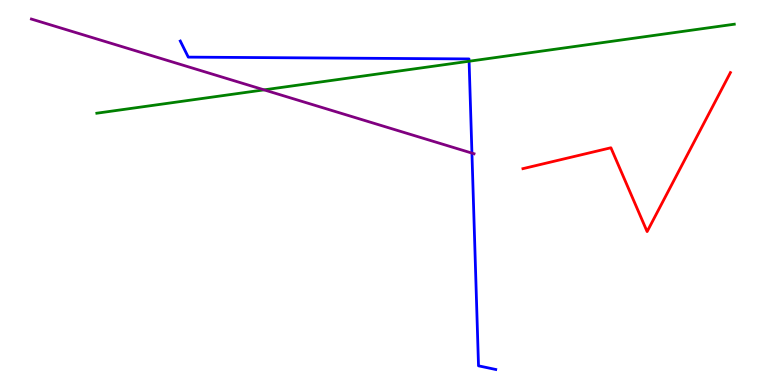[{'lines': ['blue', 'red'], 'intersections': []}, {'lines': ['green', 'red'], 'intersections': []}, {'lines': ['purple', 'red'], 'intersections': []}, {'lines': ['blue', 'green'], 'intersections': [{'x': 6.05, 'y': 8.41}]}, {'lines': ['blue', 'purple'], 'intersections': [{'x': 6.09, 'y': 6.02}]}, {'lines': ['green', 'purple'], 'intersections': [{'x': 3.41, 'y': 7.67}]}]